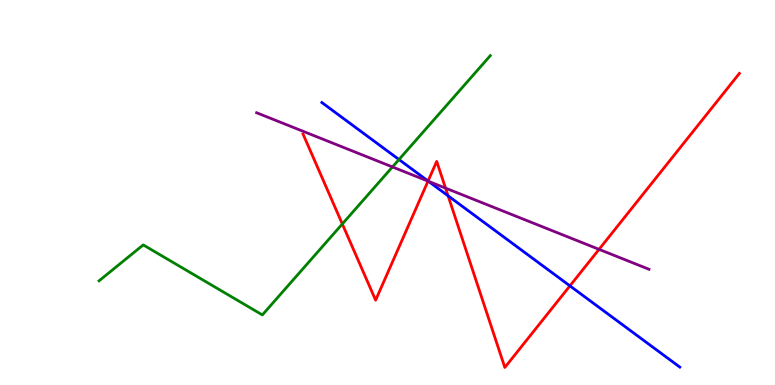[{'lines': ['blue', 'red'], 'intersections': [{'x': 5.52, 'y': 5.3}, {'x': 5.78, 'y': 4.91}, {'x': 7.35, 'y': 2.57}]}, {'lines': ['green', 'red'], 'intersections': [{'x': 4.42, 'y': 4.18}]}, {'lines': ['purple', 'red'], 'intersections': [{'x': 5.52, 'y': 5.3}, {'x': 5.75, 'y': 5.11}, {'x': 7.73, 'y': 3.52}]}, {'lines': ['blue', 'green'], 'intersections': [{'x': 5.15, 'y': 5.86}]}, {'lines': ['blue', 'purple'], 'intersections': [{'x': 5.53, 'y': 5.29}]}, {'lines': ['green', 'purple'], 'intersections': [{'x': 5.06, 'y': 5.66}]}]